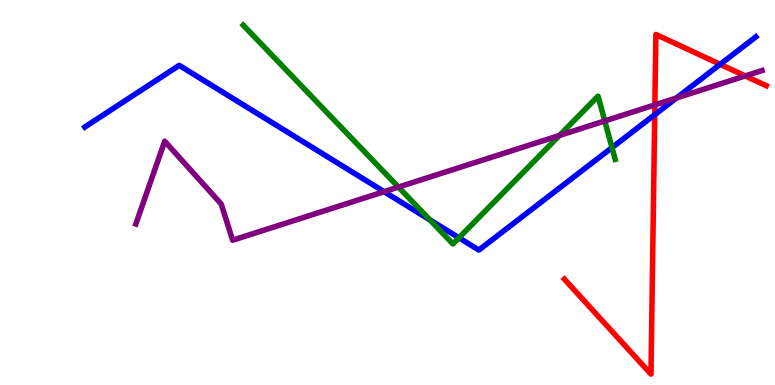[{'lines': ['blue', 'red'], 'intersections': [{'x': 8.45, 'y': 7.02}, {'x': 9.29, 'y': 8.33}]}, {'lines': ['green', 'red'], 'intersections': []}, {'lines': ['purple', 'red'], 'intersections': [{'x': 8.45, 'y': 7.28}, {'x': 9.62, 'y': 8.03}]}, {'lines': ['blue', 'green'], 'intersections': [{'x': 5.55, 'y': 4.29}, {'x': 5.92, 'y': 3.82}, {'x': 7.9, 'y': 6.17}]}, {'lines': ['blue', 'purple'], 'intersections': [{'x': 4.96, 'y': 5.02}, {'x': 8.73, 'y': 7.46}]}, {'lines': ['green', 'purple'], 'intersections': [{'x': 5.14, 'y': 5.14}, {'x': 7.22, 'y': 6.48}, {'x': 7.8, 'y': 6.86}]}]